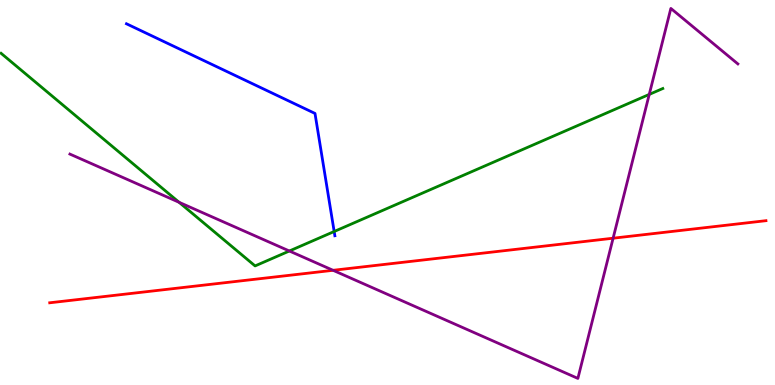[{'lines': ['blue', 'red'], 'intersections': []}, {'lines': ['green', 'red'], 'intersections': []}, {'lines': ['purple', 'red'], 'intersections': [{'x': 4.3, 'y': 2.98}, {'x': 7.91, 'y': 3.81}]}, {'lines': ['blue', 'green'], 'intersections': [{'x': 4.31, 'y': 3.99}]}, {'lines': ['blue', 'purple'], 'intersections': []}, {'lines': ['green', 'purple'], 'intersections': [{'x': 2.31, 'y': 4.75}, {'x': 3.73, 'y': 3.48}, {'x': 8.38, 'y': 7.55}]}]